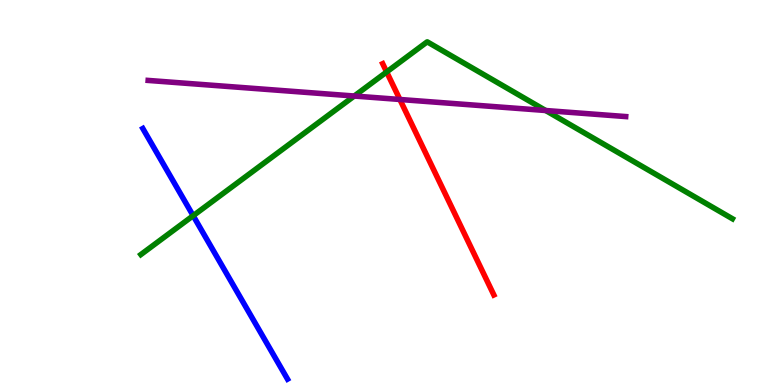[{'lines': ['blue', 'red'], 'intersections': []}, {'lines': ['green', 'red'], 'intersections': [{'x': 4.99, 'y': 8.13}]}, {'lines': ['purple', 'red'], 'intersections': [{'x': 5.16, 'y': 7.42}]}, {'lines': ['blue', 'green'], 'intersections': [{'x': 2.49, 'y': 4.4}]}, {'lines': ['blue', 'purple'], 'intersections': []}, {'lines': ['green', 'purple'], 'intersections': [{'x': 4.57, 'y': 7.51}, {'x': 7.04, 'y': 7.13}]}]